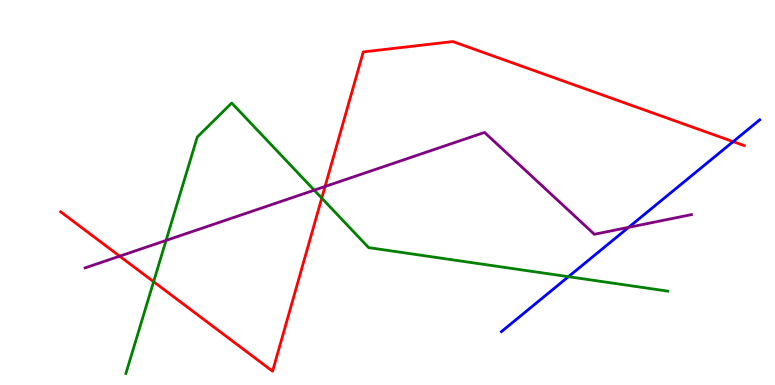[{'lines': ['blue', 'red'], 'intersections': [{'x': 9.46, 'y': 6.32}]}, {'lines': ['green', 'red'], 'intersections': [{'x': 1.98, 'y': 2.68}, {'x': 4.15, 'y': 4.85}]}, {'lines': ['purple', 'red'], 'intersections': [{'x': 1.54, 'y': 3.35}, {'x': 4.19, 'y': 5.16}]}, {'lines': ['blue', 'green'], 'intersections': [{'x': 7.33, 'y': 2.81}]}, {'lines': ['blue', 'purple'], 'intersections': [{'x': 8.11, 'y': 4.09}]}, {'lines': ['green', 'purple'], 'intersections': [{'x': 2.14, 'y': 3.75}, {'x': 4.05, 'y': 5.06}]}]